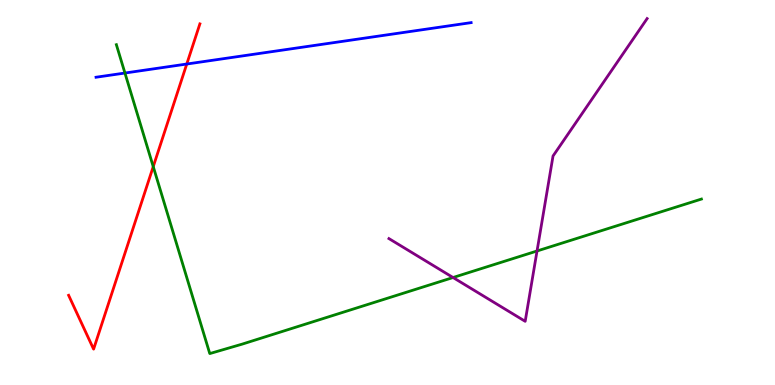[{'lines': ['blue', 'red'], 'intersections': [{'x': 2.41, 'y': 8.34}]}, {'lines': ['green', 'red'], 'intersections': [{'x': 1.98, 'y': 5.67}]}, {'lines': ['purple', 'red'], 'intersections': []}, {'lines': ['blue', 'green'], 'intersections': [{'x': 1.61, 'y': 8.1}]}, {'lines': ['blue', 'purple'], 'intersections': []}, {'lines': ['green', 'purple'], 'intersections': [{'x': 5.85, 'y': 2.79}, {'x': 6.93, 'y': 3.48}]}]